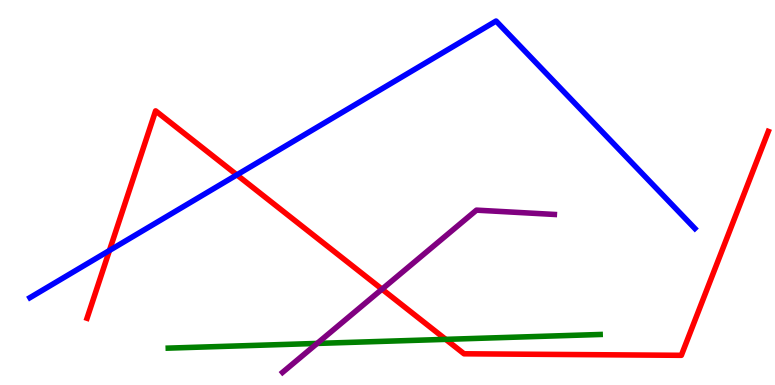[{'lines': ['blue', 'red'], 'intersections': [{'x': 1.41, 'y': 3.49}, {'x': 3.06, 'y': 5.46}]}, {'lines': ['green', 'red'], 'intersections': [{'x': 5.75, 'y': 1.19}]}, {'lines': ['purple', 'red'], 'intersections': [{'x': 4.93, 'y': 2.49}]}, {'lines': ['blue', 'green'], 'intersections': []}, {'lines': ['blue', 'purple'], 'intersections': []}, {'lines': ['green', 'purple'], 'intersections': [{'x': 4.09, 'y': 1.08}]}]